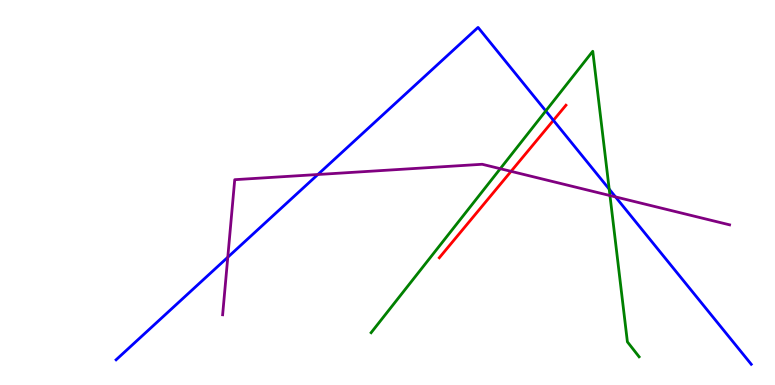[{'lines': ['blue', 'red'], 'intersections': [{'x': 7.14, 'y': 6.87}]}, {'lines': ['green', 'red'], 'intersections': []}, {'lines': ['purple', 'red'], 'intersections': [{'x': 6.59, 'y': 5.55}]}, {'lines': ['blue', 'green'], 'intersections': [{'x': 7.04, 'y': 7.12}, {'x': 7.86, 'y': 5.09}]}, {'lines': ['blue', 'purple'], 'intersections': [{'x': 2.94, 'y': 3.32}, {'x': 4.1, 'y': 5.47}, {'x': 7.94, 'y': 4.89}]}, {'lines': ['green', 'purple'], 'intersections': [{'x': 6.46, 'y': 5.62}, {'x': 7.87, 'y': 4.92}]}]